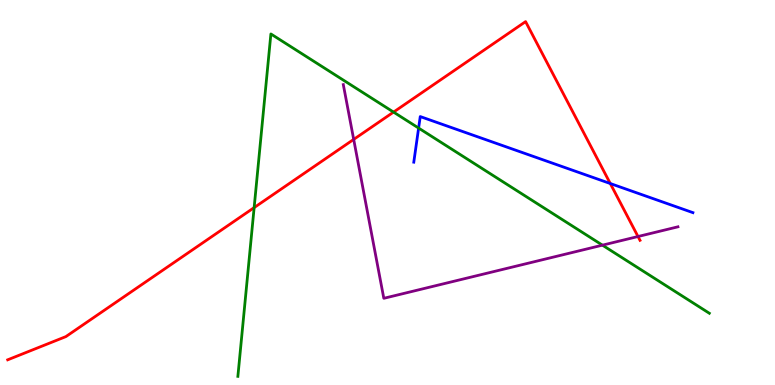[{'lines': ['blue', 'red'], 'intersections': [{'x': 7.87, 'y': 5.23}]}, {'lines': ['green', 'red'], 'intersections': [{'x': 3.28, 'y': 4.61}, {'x': 5.08, 'y': 7.09}]}, {'lines': ['purple', 'red'], 'intersections': [{'x': 4.56, 'y': 6.38}, {'x': 8.23, 'y': 3.86}]}, {'lines': ['blue', 'green'], 'intersections': [{'x': 5.4, 'y': 6.67}]}, {'lines': ['blue', 'purple'], 'intersections': []}, {'lines': ['green', 'purple'], 'intersections': [{'x': 7.77, 'y': 3.63}]}]